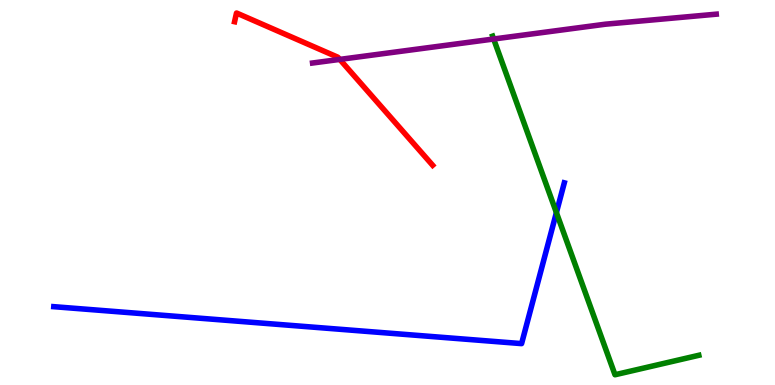[{'lines': ['blue', 'red'], 'intersections': []}, {'lines': ['green', 'red'], 'intersections': []}, {'lines': ['purple', 'red'], 'intersections': [{'x': 4.38, 'y': 8.46}]}, {'lines': ['blue', 'green'], 'intersections': [{'x': 7.18, 'y': 4.48}]}, {'lines': ['blue', 'purple'], 'intersections': []}, {'lines': ['green', 'purple'], 'intersections': [{'x': 6.37, 'y': 8.99}]}]